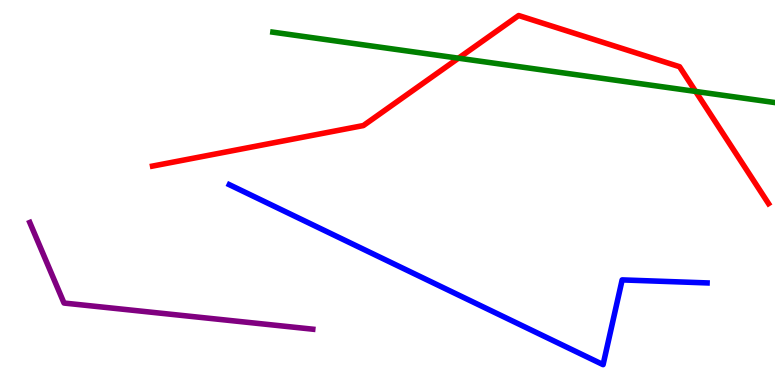[{'lines': ['blue', 'red'], 'intersections': []}, {'lines': ['green', 'red'], 'intersections': [{'x': 5.92, 'y': 8.49}, {'x': 8.98, 'y': 7.62}]}, {'lines': ['purple', 'red'], 'intersections': []}, {'lines': ['blue', 'green'], 'intersections': []}, {'lines': ['blue', 'purple'], 'intersections': []}, {'lines': ['green', 'purple'], 'intersections': []}]